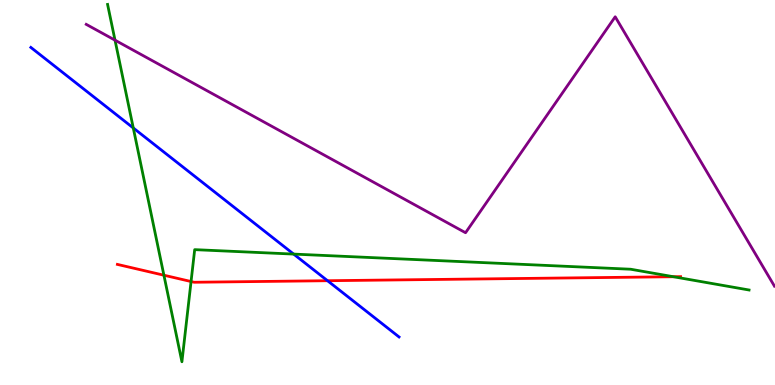[{'lines': ['blue', 'red'], 'intersections': [{'x': 4.23, 'y': 2.71}]}, {'lines': ['green', 'red'], 'intersections': [{'x': 2.11, 'y': 2.85}, {'x': 2.47, 'y': 2.69}, {'x': 8.69, 'y': 2.81}]}, {'lines': ['purple', 'red'], 'intersections': []}, {'lines': ['blue', 'green'], 'intersections': [{'x': 1.72, 'y': 6.68}, {'x': 3.79, 'y': 3.4}]}, {'lines': ['blue', 'purple'], 'intersections': []}, {'lines': ['green', 'purple'], 'intersections': [{'x': 1.48, 'y': 8.96}]}]